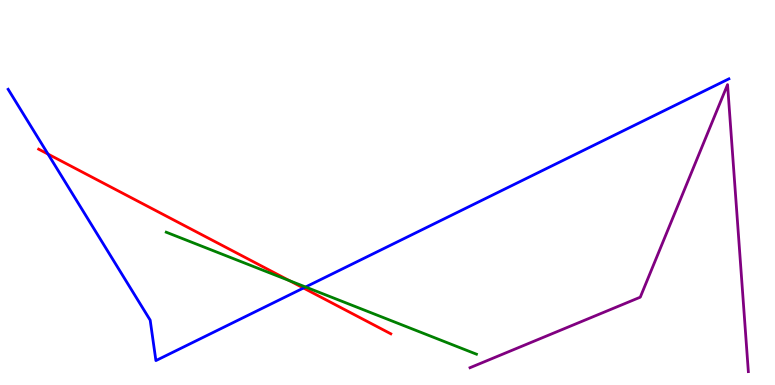[{'lines': ['blue', 'red'], 'intersections': [{'x': 0.619, 'y': 6.0}, {'x': 3.92, 'y': 2.52}]}, {'lines': ['green', 'red'], 'intersections': [{'x': 3.73, 'y': 2.71}]}, {'lines': ['purple', 'red'], 'intersections': []}, {'lines': ['blue', 'green'], 'intersections': [{'x': 3.94, 'y': 2.55}]}, {'lines': ['blue', 'purple'], 'intersections': []}, {'lines': ['green', 'purple'], 'intersections': []}]